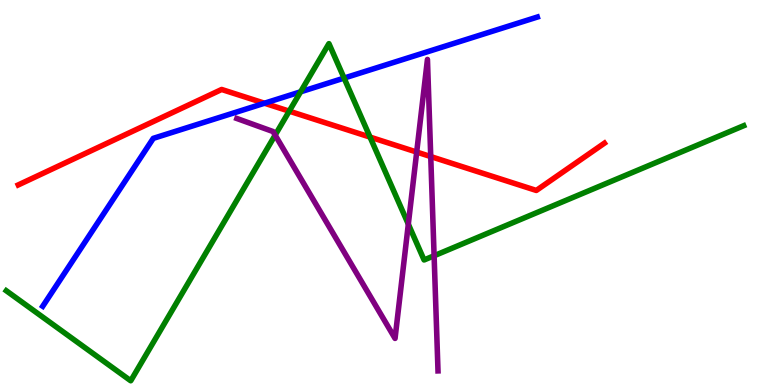[{'lines': ['blue', 'red'], 'intersections': [{'x': 3.41, 'y': 7.32}]}, {'lines': ['green', 'red'], 'intersections': [{'x': 3.73, 'y': 7.11}, {'x': 4.77, 'y': 6.44}]}, {'lines': ['purple', 'red'], 'intersections': [{'x': 5.38, 'y': 6.05}, {'x': 5.56, 'y': 5.93}]}, {'lines': ['blue', 'green'], 'intersections': [{'x': 3.88, 'y': 7.61}, {'x': 4.44, 'y': 7.97}]}, {'lines': ['blue', 'purple'], 'intersections': []}, {'lines': ['green', 'purple'], 'intersections': [{'x': 3.55, 'y': 6.49}, {'x': 5.27, 'y': 4.18}, {'x': 5.6, 'y': 3.36}]}]